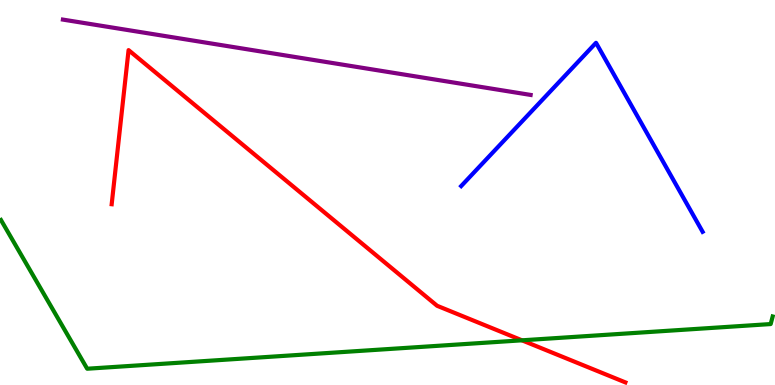[{'lines': ['blue', 'red'], 'intersections': []}, {'lines': ['green', 'red'], 'intersections': [{'x': 6.74, 'y': 1.16}]}, {'lines': ['purple', 'red'], 'intersections': []}, {'lines': ['blue', 'green'], 'intersections': []}, {'lines': ['blue', 'purple'], 'intersections': []}, {'lines': ['green', 'purple'], 'intersections': []}]